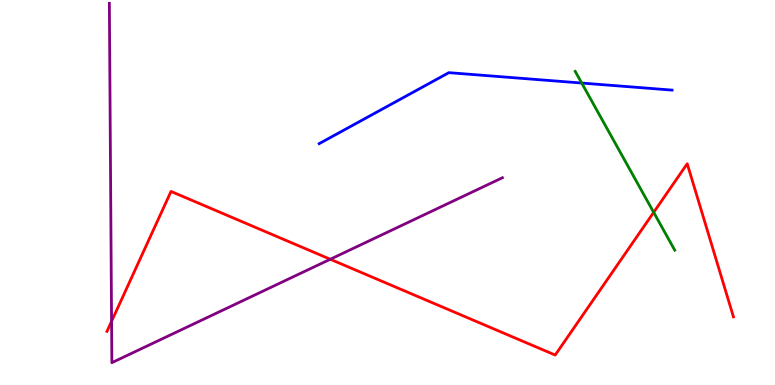[{'lines': ['blue', 'red'], 'intersections': []}, {'lines': ['green', 'red'], 'intersections': [{'x': 8.43, 'y': 4.48}]}, {'lines': ['purple', 'red'], 'intersections': [{'x': 1.44, 'y': 1.65}, {'x': 4.26, 'y': 3.27}]}, {'lines': ['blue', 'green'], 'intersections': [{'x': 7.51, 'y': 7.84}]}, {'lines': ['blue', 'purple'], 'intersections': []}, {'lines': ['green', 'purple'], 'intersections': []}]